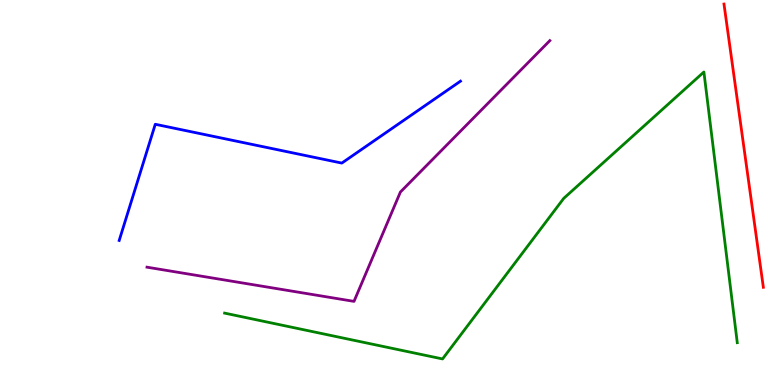[{'lines': ['blue', 'red'], 'intersections': []}, {'lines': ['green', 'red'], 'intersections': []}, {'lines': ['purple', 'red'], 'intersections': []}, {'lines': ['blue', 'green'], 'intersections': []}, {'lines': ['blue', 'purple'], 'intersections': []}, {'lines': ['green', 'purple'], 'intersections': []}]